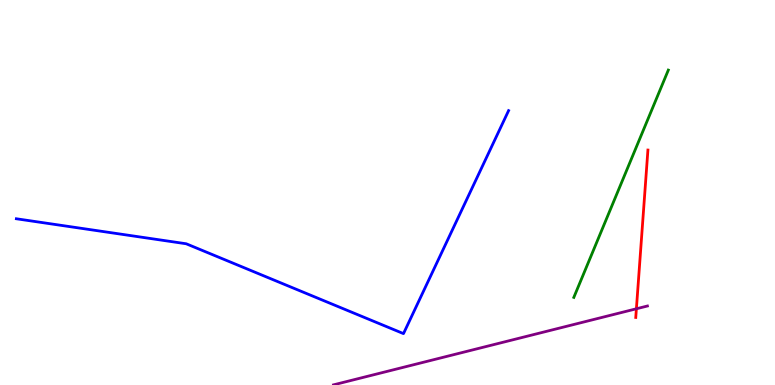[{'lines': ['blue', 'red'], 'intersections': []}, {'lines': ['green', 'red'], 'intersections': []}, {'lines': ['purple', 'red'], 'intersections': [{'x': 8.21, 'y': 1.98}]}, {'lines': ['blue', 'green'], 'intersections': []}, {'lines': ['blue', 'purple'], 'intersections': []}, {'lines': ['green', 'purple'], 'intersections': []}]